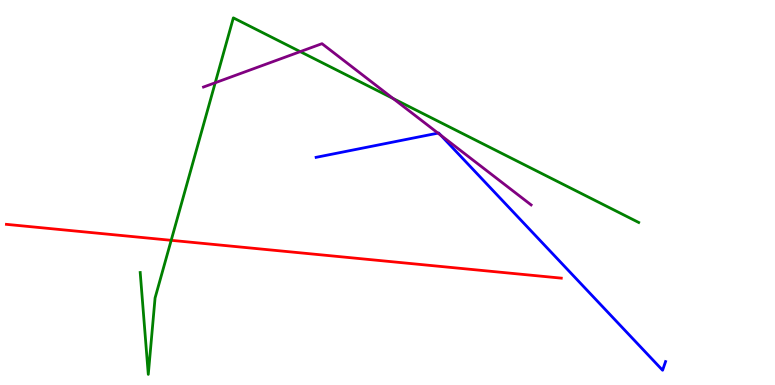[{'lines': ['blue', 'red'], 'intersections': []}, {'lines': ['green', 'red'], 'intersections': [{'x': 2.21, 'y': 3.76}]}, {'lines': ['purple', 'red'], 'intersections': []}, {'lines': ['blue', 'green'], 'intersections': []}, {'lines': ['blue', 'purple'], 'intersections': [{'x': 5.65, 'y': 6.54}, {'x': 5.69, 'y': 6.49}]}, {'lines': ['green', 'purple'], 'intersections': [{'x': 2.78, 'y': 7.85}, {'x': 3.87, 'y': 8.66}, {'x': 5.07, 'y': 7.44}]}]